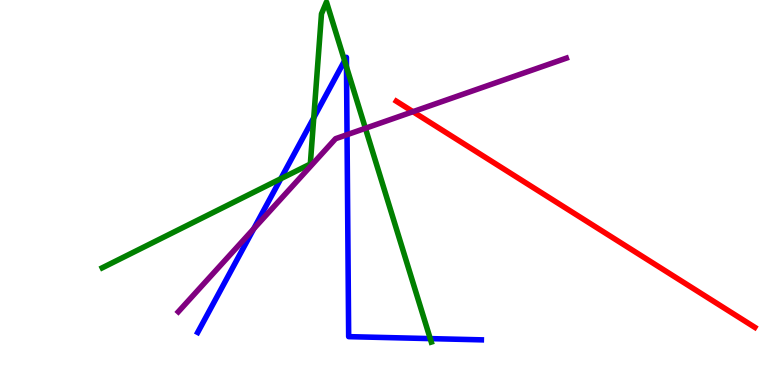[{'lines': ['blue', 'red'], 'intersections': []}, {'lines': ['green', 'red'], 'intersections': []}, {'lines': ['purple', 'red'], 'intersections': [{'x': 5.33, 'y': 7.1}]}, {'lines': ['blue', 'green'], 'intersections': [{'x': 3.62, 'y': 5.36}, {'x': 4.05, 'y': 6.94}, {'x': 4.45, 'y': 8.42}, {'x': 4.47, 'y': 8.26}, {'x': 5.55, 'y': 1.2}]}, {'lines': ['blue', 'purple'], 'intersections': [{'x': 3.27, 'y': 4.06}, {'x': 4.48, 'y': 6.5}]}, {'lines': ['green', 'purple'], 'intersections': [{'x': 4.71, 'y': 6.67}]}]